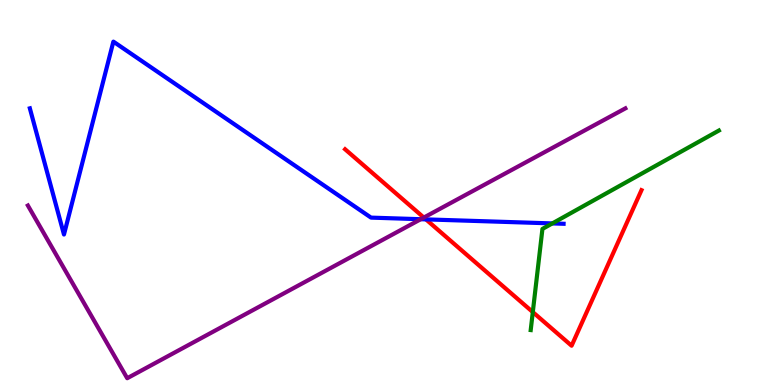[{'lines': ['blue', 'red'], 'intersections': [{'x': 5.5, 'y': 4.3}]}, {'lines': ['green', 'red'], 'intersections': [{'x': 6.87, 'y': 1.89}]}, {'lines': ['purple', 'red'], 'intersections': [{'x': 5.47, 'y': 4.35}]}, {'lines': ['blue', 'green'], 'intersections': [{'x': 7.13, 'y': 4.2}]}, {'lines': ['blue', 'purple'], 'intersections': [{'x': 5.43, 'y': 4.31}]}, {'lines': ['green', 'purple'], 'intersections': []}]